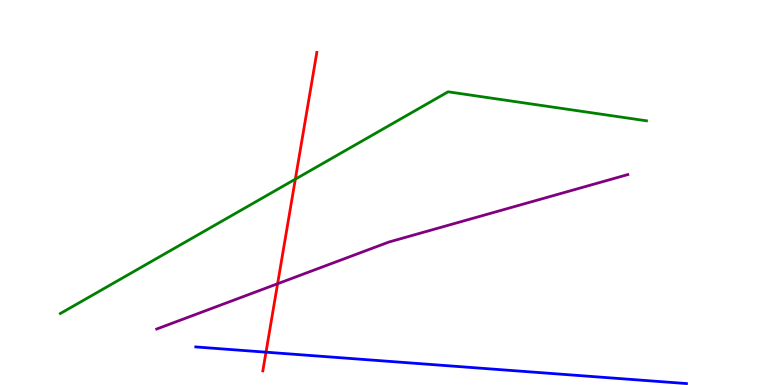[{'lines': ['blue', 'red'], 'intersections': [{'x': 3.43, 'y': 0.853}]}, {'lines': ['green', 'red'], 'intersections': [{'x': 3.81, 'y': 5.35}]}, {'lines': ['purple', 'red'], 'intersections': [{'x': 3.58, 'y': 2.63}]}, {'lines': ['blue', 'green'], 'intersections': []}, {'lines': ['blue', 'purple'], 'intersections': []}, {'lines': ['green', 'purple'], 'intersections': []}]